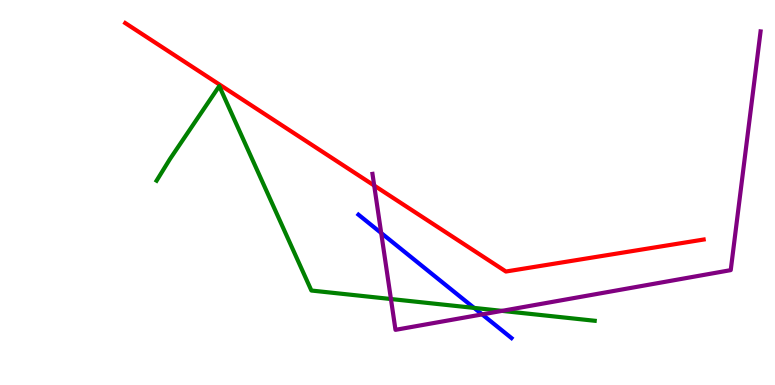[{'lines': ['blue', 'red'], 'intersections': []}, {'lines': ['green', 'red'], 'intersections': []}, {'lines': ['purple', 'red'], 'intersections': [{'x': 4.83, 'y': 5.18}]}, {'lines': ['blue', 'green'], 'intersections': [{'x': 6.12, 'y': 2.0}]}, {'lines': ['blue', 'purple'], 'intersections': [{'x': 4.92, 'y': 3.95}, {'x': 6.22, 'y': 1.83}]}, {'lines': ['green', 'purple'], 'intersections': [{'x': 5.04, 'y': 2.23}, {'x': 6.48, 'y': 1.93}]}]